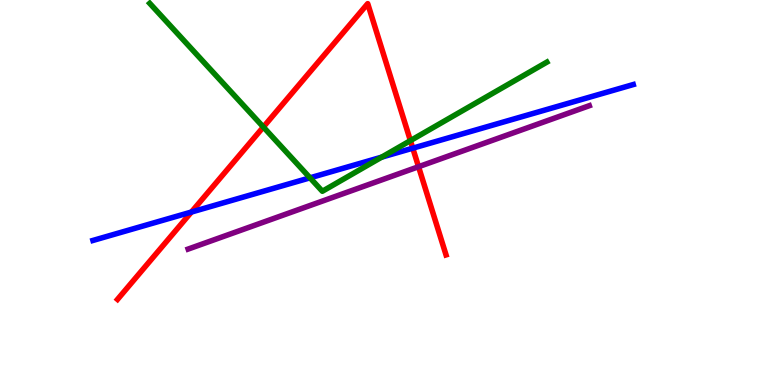[{'lines': ['blue', 'red'], 'intersections': [{'x': 2.47, 'y': 4.49}, {'x': 5.33, 'y': 6.15}]}, {'lines': ['green', 'red'], 'intersections': [{'x': 3.4, 'y': 6.7}, {'x': 5.3, 'y': 6.35}]}, {'lines': ['purple', 'red'], 'intersections': [{'x': 5.4, 'y': 5.67}]}, {'lines': ['blue', 'green'], 'intersections': [{'x': 4.0, 'y': 5.38}, {'x': 4.92, 'y': 5.92}]}, {'lines': ['blue', 'purple'], 'intersections': []}, {'lines': ['green', 'purple'], 'intersections': []}]